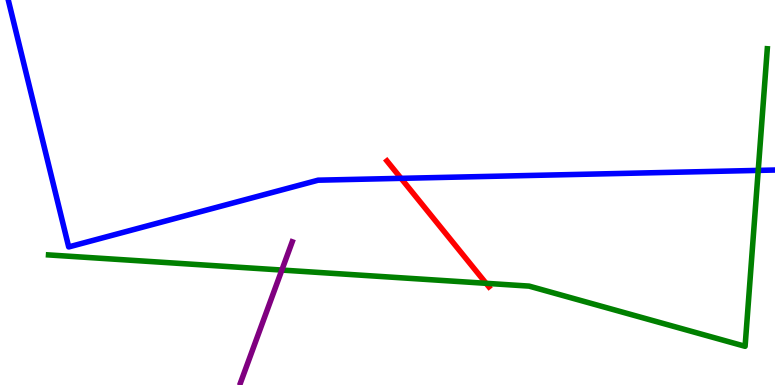[{'lines': ['blue', 'red'], 'intersections': [{'x': 5.17, 'y': 5.37}]}, {'lines': ['green', 'red'], 'intersections': [{'x': 6.27, 'y': 2.64}]}, {'lines': ['purple', 'red'], 'intersections': []}, {'lines': ['blue', 'green'], 'intersections': [{'x': 9.78, 'y': 5.57}]}, {'lines': ['blue', 'purple'], 'intersections': []}, {'lines': ['green', 'purple'], 'intersections': [{'x': 3.64, 'y': 2.99}]}]